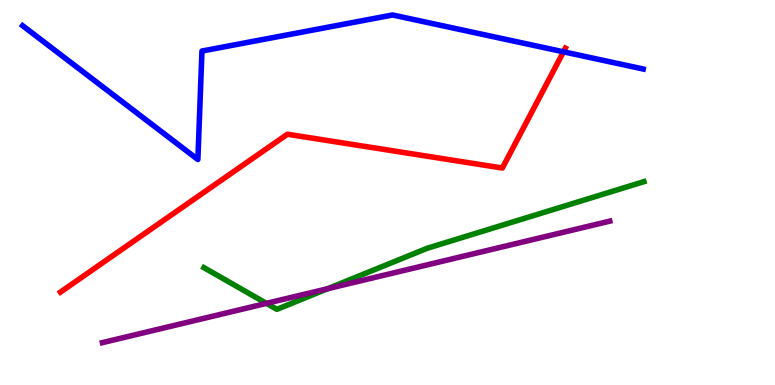[{'lines': ['blue', 'red'], 'intersections': [{'x': 7.27, 'y': 8.65}]}, {'lines': ['green', 'red'], 'intersections': []}, {'lines': ['purple', 'red'], 'intersections': []}, {'lines': ['blue', 'green'], 'intersections': []}, {'lines': ['blue', 'purple'], 'intersections': []}, {'lines': ['green', 'purple'], 'intersections': [{'x': 3.44, 'y': 2.12}, {'x': 4.23, 'y': 2.5}]}]